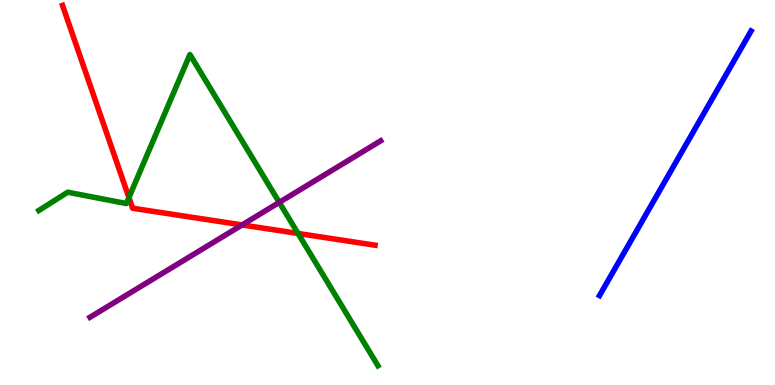[{'lines': ['blue', 'red'], 'intersections': []}, {'lines': ['green', 'red'], 'intersections': [{'x': 1.66, 'y': 4.87}, {'x': 3.85, 'y': 3.94}]}, {'lines': ['purple', 'red'], 'intersections': [{'x': 3.12, 'y': 4.16}]}, {'lines': ['blue', 'green'], 'intersections': []}, {'lines': ['blue', 'purple'], 'intersections': []}, {'lines': ['green', 'purple'], 'intersections': [{'x': 3.6, 'y': 4.74}]}]